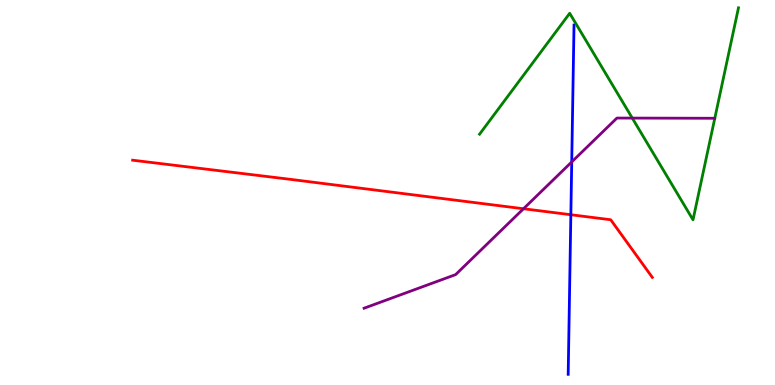[{'lines': ['blue', 'red'], 'intersections': [{'x': 7.37, 'y': 4.42}]}, {'lines': ['green', 'red'], 'intersections': []}, {'lines': ['purple', 'red'], 'intersections': [{'x': 6.75, 'y': 4.58}]}, {'lines': ['blue', 'green'], 'intersections': []}, {'lines': ['blue', 'purple'], 'intersections': [{'x': 7.38, 'y': 5.79}]}, {'lines': ['green', 'purple'], 'intersections': [{'x': 8.16, 'y': 6.93}]}]